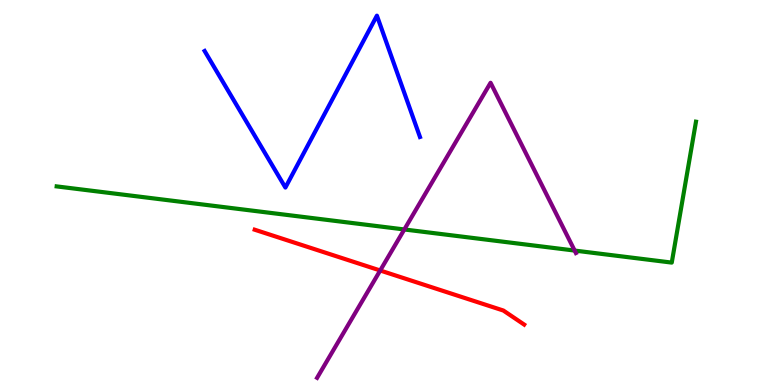[{'lines': ['blue', 'red'], 'intersections': []}, {'lines': ['green', 'red'], 'intersections': []}, {'lines': ['purple', 'red'], 'intersections': [{'x': 4.91, 'y': 2.97}]}, {'lines': ['blue', 'green'], 'intersections': []}, {'lines': ['blue', 'purple'], 'intersections': []}, {'lines': ['green', 'purple'], 'intersections': [{'x': 5.22, 'y': 4.04}, {'x': 7.41, 'y': 3.49}]}]